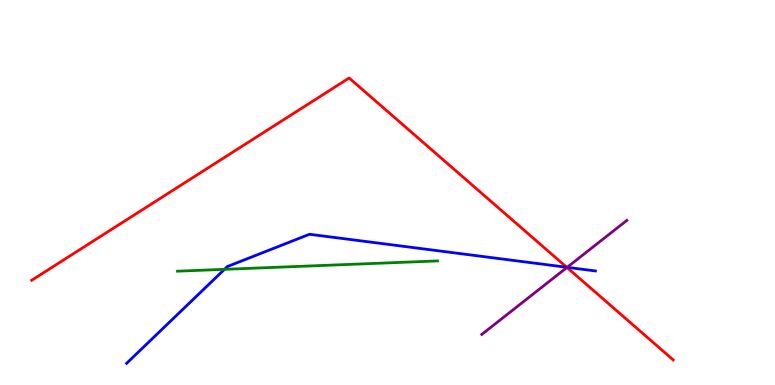[{'lines': ['blue', 'red'], 'intersections': [{'x': 7.31, 'y': 3.06}]}, {'lines': ['green', 'red'], 'intersections': []}, {'lines': ['purple', 'red'], 'intersections': [{'x': 7.32, 'y': 3.05}]}, {'lines': ['blue', 'green'], 'intersections': [{'x': 2.9, 'y': 3.0}]}, {'lines': ['blue', 'purple'], 'intersections': [{'x': 7.32, 'y': 3.06}]}, {'lines': ['green', 'purple'], 'intersections': []}]